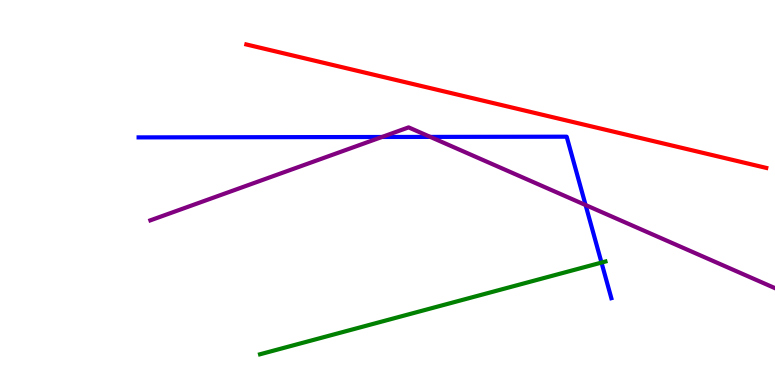[{'lines': ['blue', 'red'], 'intersections': []}, {'lines': ['green', 'red'], 'intersections': []}, {'lines': ['purple', 'red'], 'intersections': []}, {'lines': ['blue', 'green'], 'intersections': [{'x': 7.76, 'y': 3.18}]}, {'lines': ['blue', 'purple'], 'intersections': [{'x': 4.93, 'y': 6.44}, {'x': 5.55, 'y': 6.44}, {'x': 7.56, 'y': 4.67}]}, {'lines': ['green', 'purple'], 'intersections': []}]